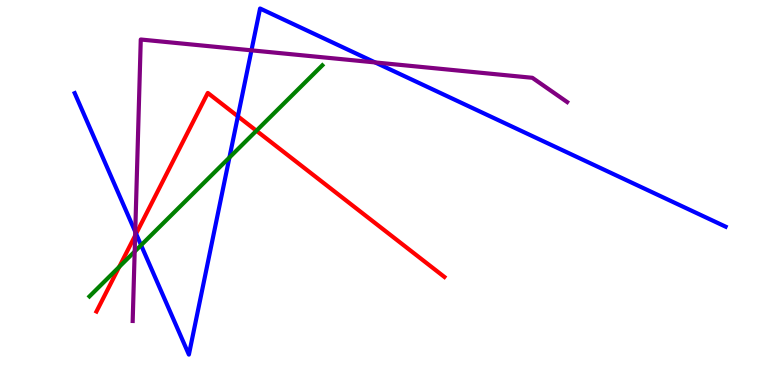[{'lines': ['blue', 'red'], 'intersections': [{'x': 1.76, 'y': 3.93}, {'x': 3.07, 'y': 6.98}]}, {'lines': ['green', 'red'], 'intersections': [{'x': 1.54, 'y': 3.07}, {'x': 3.31, 'y': 6.6}]}, {'lines': ['purple', 'red'], 'intersections': [{'x': 1.74, 'y': 3.88}]}, {'lines': ['blue', 'green'], 'intersections': [{'x': 1.82, 'y': 3.63}, {'x': 2.96, 'y': 5.91}]}, {'lines': ['blue', 'purple'], 'intersections': [{'x': 1.75, 'y': 3.98}, {'x': 3.24, 'y': 8.69}, {'x': 4.84, 'y': 8.38}]}, {'lines': ['green', 'purple'], 'intersections': [{'x': 1.74, 'y': 3.47}]}]